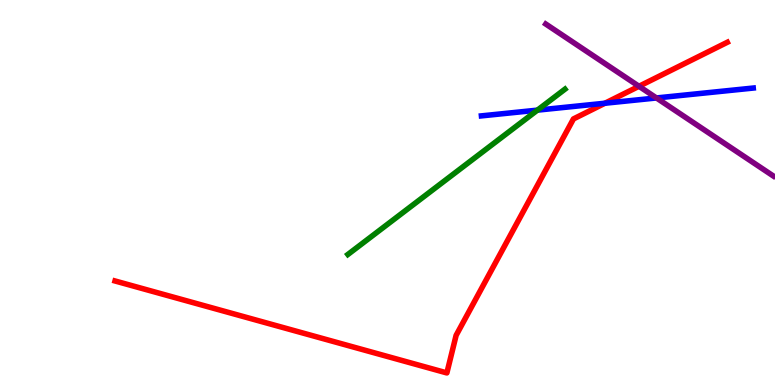[{'lines': ['blue', 'red'], 'intersections': [{'x': 7.81, 'y': 7.32}]}, {'lines': ['green', 'red'], 'intersections': []}, {'lines': ['purple', 'red'], 'intersections': [{'x': 8.24, 'y': 7.76}]}, {'lines': ['blue', 'green'], 'intersections': [{'x': 6.93, 'y': 7.14}]}, {'lines': ['blue', 'purple'], 'intersections': [{'x': 8.47, 'y': 7.46}]}, {'lines': ['green', 'purple'], 'intersections': []}]